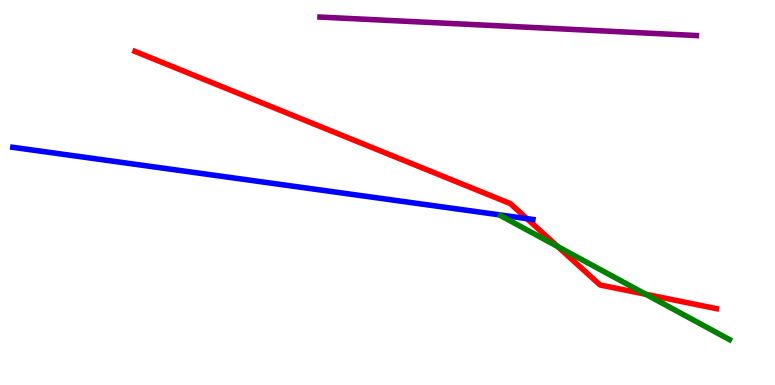[{'lines': ['blue', 'red'], 'intersections': [{'x': 6.8, 'y': 4.32}]}, {'lines': ['green', 'red'], 'intersections': [{'x': 7.2, 'y': 3.6}, {'x': 8.33, 'y': 2.36}]}, {'lines': ['purple', 'red'], 'intersections': []}, {'lines': ['blue', 'green'], 'intersections': []}, {'lines': ['blue', 'purple'], 'intersections': []}, {'lines': ['green', 'purple'], 'intersections': []}]